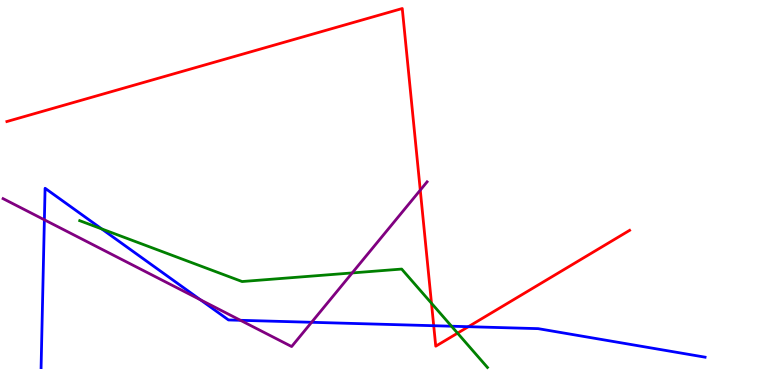[{'lines': ['blue', 'red'], 'intersections': [{'x': 5.6, 'y': 1.54}, {'x': 6.04, 'y': 1.51}]}, {'lines': ['green', 'red'], 'intersections': [{'x': 5.57, 'y': 2.12}, {'x': 5.9, 'y': 1.35}]}, {'lines': ['purple', 'red'], 'intersections': [{'x': 5.42, 'y': 5.06}]}, {'lines': ['blue', 'green'], 'intersections': [{'x': 1.31, 'y': 4.05}, {'x': 5.83, 'y': 1.53}]}, {'lines': ['blue', 'purple'], 'intersections': [{'x': 0.573, 'y': 4.29}, {'x': 2.59, 'y': 2.21}, {'x': 3.1, 'y': 1.68}, {'x': 4.02, 'y': 1.63}]}, {'lines': ['green', 'purple'], 'intersections': [{'x': 4.54, 'y': 2.91}]}]